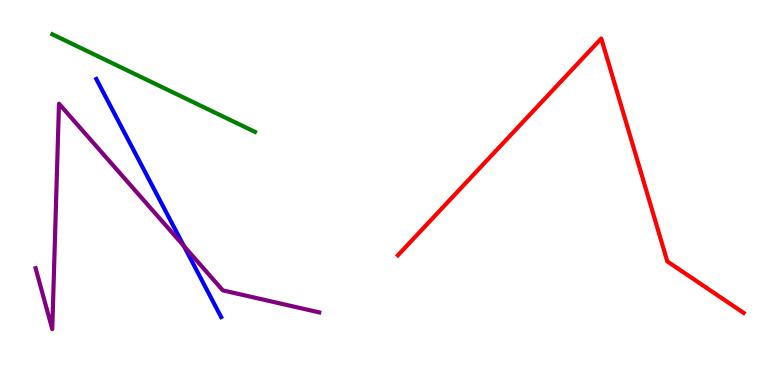[{'lines': ['blue', 'red'], 'intersections': []}, {'lines': ['green', 'red'], 'intersections': []}, {'lines': ['purple', 'red'], 'intersections': []}, {'lines': ['blue', 'green'], 'intersections': []}, {'lines': ['blue', 'purple'], 'intersections': [{'x': 2.37, 'y': 3.61}]}, {'lines': ['green', 'purple'], 'intersections': []}]